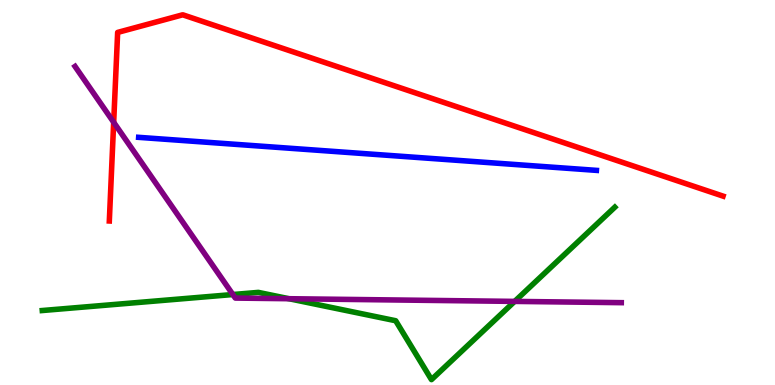[{'lines': ['blue', 'red'], 'intersections': []}, {'lines': ['green', 'red'], 'intersections': []}, {'lines': ['purple', 'red'], 'intersections': [{'x': 1.47, 'y': 6.82}]}, {'lines': ['blue', 'green'], 'intersections': []}, {'lines': ['blue', 'purple'], 'intersections': []}, {'lines': ['green', 'purple'], 'intersections': [{'x': 3.0, 'y': 2.35}, {'x': 3.73, 'y': 2.24}, {'x': 6.64, 'y': 2.17}]}]